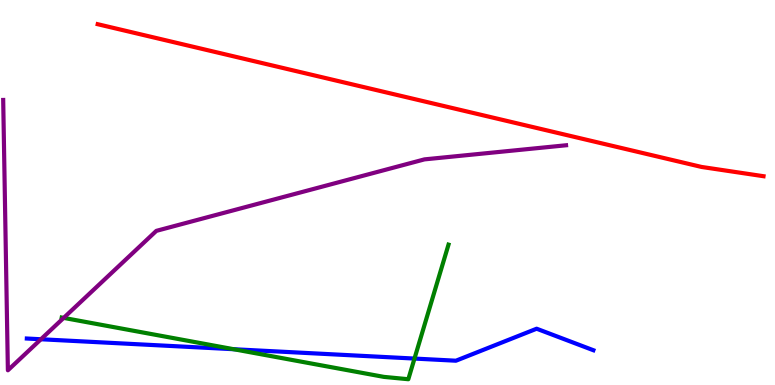[{'lines': ['blue', 'red'], 'intersections': []}, {'lines': ['green', 'red'], 'intersections': []}, {'lines': ['purple', 'red'], 'intersections': []}, {'lines': ['blue', 'green'], 'intersections': [{'x': 3.02, 'y': 0.929}, {'x': 5.35, 'y': 0.687}]}, {'lines': ['blue', 'purple'], 'intersections': [{'x': 0.528, 'y': 1.19}]}, {'lines': ['green', 'purple'], 'intersections': [{'x': 0.822, 'y': 1.74}]}]